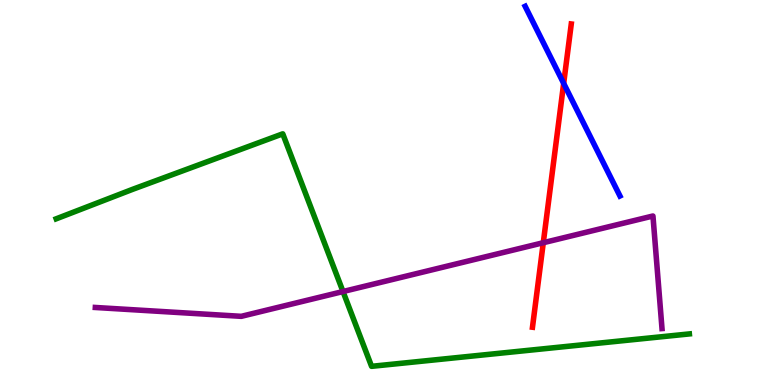[{'lines': ['blue', 'red'], 'intersections': [{'x': 7.27, 'y': 7.83}]}, {'lines': ['green', 'red'], 'intersections': []}, {'lines': ['purple', 'red'], 'intersections': [{'x': 7.01, 'y': 3.7}]}, {'lines': ['blue', 'green'], 'intersections': []}, {'lines': ['blue', 'purple'], 'intersections': []}, {'lines': ['green', 'purple'], 'intersections': [{'x': 4.43, 'y': 2.43}]}]